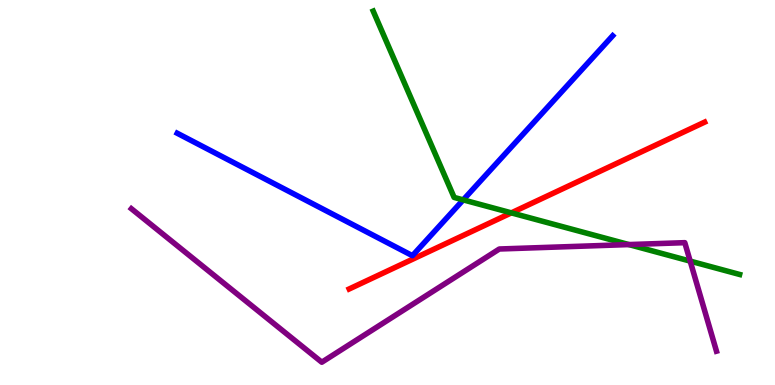[{'lines': ['blue', 'red'], 'intersections': []}, {'lines': ['green', 'red'], 'intersections': [{'x': 6.6, 'y': 4.47}]}, {'lines': ['purple', 'red'], 'intersections': []}, {'lines': ['blue', 'green'], 'intersections': [{'x': 5.98, 'y': 4.81}]}, {'lines': ['blue', 'purple'], 'intersections': []}, {'lines': ['green', 'purple'], 'intersections': [{'x': 8.11, 'y': 3.65}, {'x': 8.91, 'y': 3.22}]}]